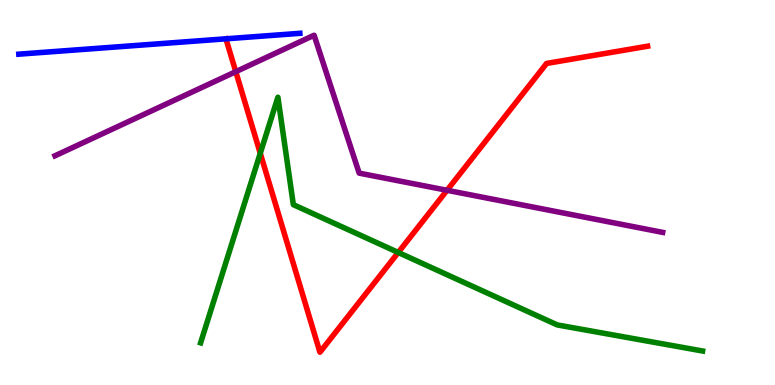[{'lines': ['blue', 'red'], 'intersections': []}, {'lines': ['green', 'red'], 'intersections': [{'x': 3.36, 'y': 6.02}, {'x': 5.14, 'y': 3.44}]}, {'lines': ['purple', 'red'], 'intersections': [{'x': 3.04, 'y': 8.14}, {'x': 5.77, 'y': 5.06}]}, {'lines': ['blue', 'green'], 'intersections': []}, {'lines': ['blue', 'purple'], 'intersections': []}, {'lines': ['green', 'purple'], 'intersections': []}]